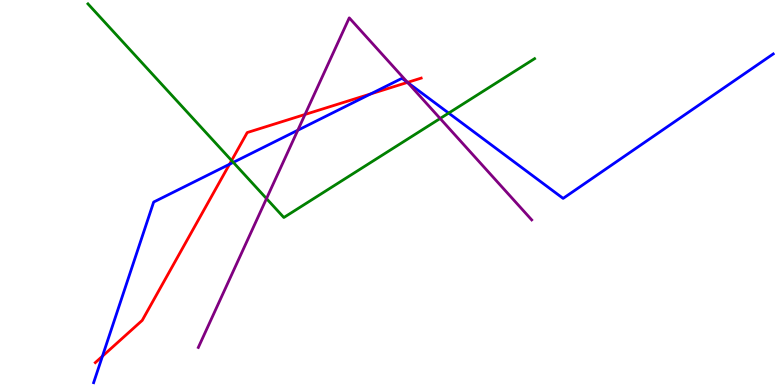[{'lines': ['blue', 'red'], 'intersections': [{'x': 1.32, 'y': 0.748}, {'x': 2.96, 'y': 5.73}, {'x': 4.78, 'y': 7.56}, {'x': 5.26, 'y': 7.86}]}, {'lines': ['green', 'red'], 'intersections': [{'x': 2.99, 'y': 5.83}]}, {'lines': ['purple', 'red'], 'intersections': [{'x': 3.94, 'y': 7.03}, {'x': 5.26, 'y': 7.86}]}, {'lines': ['blue', 'green'], 'intersections': [{'x': 3.01, 'y': 5.78}, {'x': 5.79, 'y': 7.06}]}, {'lines': ['blue', 'purple'], 'intersections': [{'x': 3.84, 'y': 6.62}, {'x': 5.26, 'y': 7.86}]}, {'lines': ['green', 'purple'], 'intersections': [{'x': 3.44, 'y': 4.84}, {'x': 5.68, 'y': 6.92}]}]